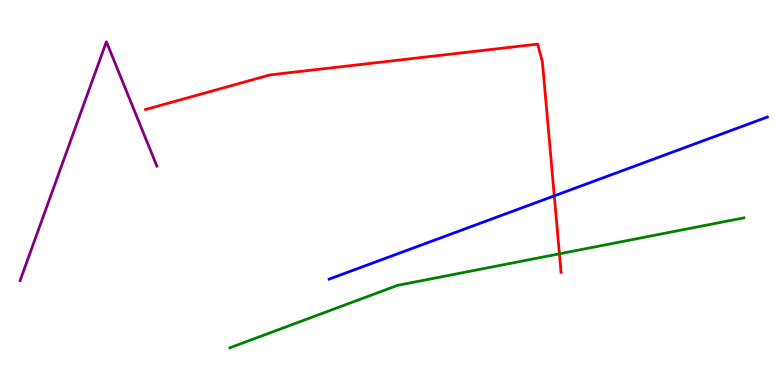[{'lines': ['blue', 'red'], 'intersections': [{'x': 7.15, 'y': 4.91}]}, {'lines': ['green', 'red'], 'intersections': [{'x': 7.22, 'y': 3.41}]}, {'lines': ['purple', 'red'], 'intersections': []}, {'lines': ['blue', 'green'], 'intersections': []}, {'lines': ['blue', 'purple'], 'intersections': []}, {'lines': ['green', 'purple'], 'intersections': []}]